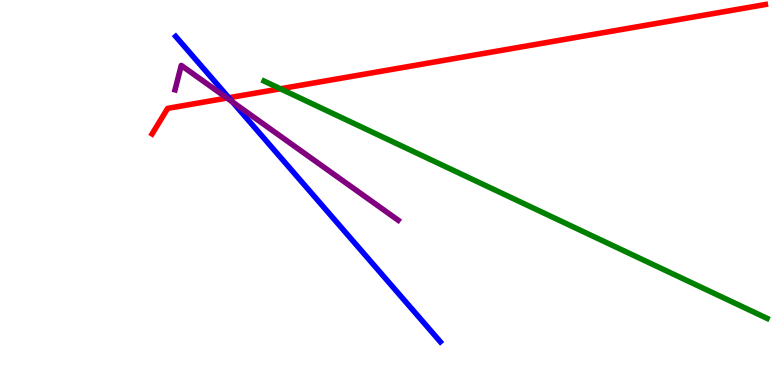[{'lines': ['blue', 'red'], 'intersections': [{'x': 2.95, 'y': 7.46}]}, {'lines': ['green', 'red'], 'intersections': [{'x': 3.62, 'y': 7.69}]}, {'lines': ['purple', 'red'], 'intersections': [{'x': 2.93, 'y': 7.45}]}, {'lines': ['blue', 'green'], 'intersections': []}, {'lines': ['blue', 'purple'], 'intersections': [{'x': 3.0, 'y': 7.35}]}, {'lines': ['green', 'purple'], 'intersections': []}]